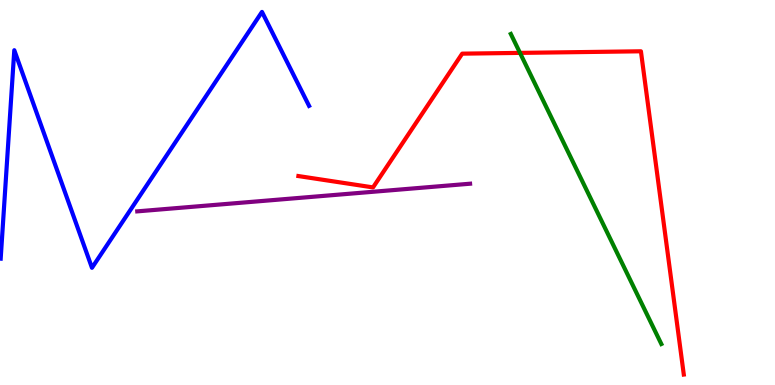[{'lines': ['blue', 'red'], 'intersections': []}, {'lines': ['green', 'red'], 'intersections': [{'x': 6.71, 'y': 8.63}]}, {'lines': ['purple', 'red'], 'intersections': []}, {'lines': ['blue', 'green'], 'intersections': []}, {'lines': ['blue', 'purple'], 'intersections': []}, {'lines': ['green', 'purple'], 'intersections': []}]